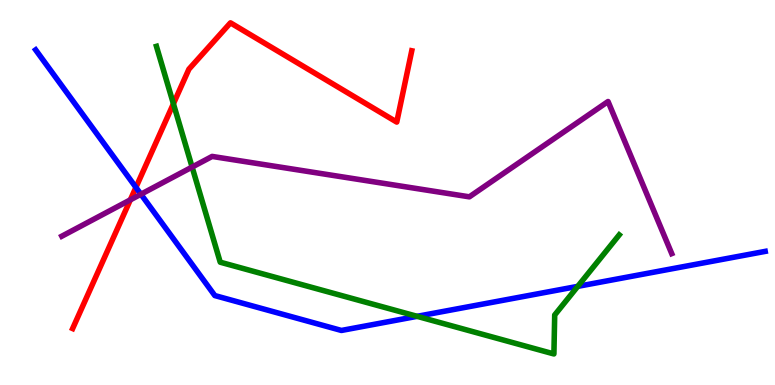[{'lines': ['blue', 'red'], 'intersections': [{'x': 1.75, 'y': 5.13}]}, {'lines': ['green', 'red'], 'intersections': [{'x': 2.24, 'y': 7.31}]}, {'lines': ['purple', 'red'], 'intersections': [{'x': 1.68, 'y': 4.81}]}, {'lines': ['blue', 'green'], 'intersections': [{'x': 5.38, 'y': 1.78}, {'x': 7.46, 'y': 2.56}]}, {'lines': ['blue', 'purple'], 'intersections': [{'x': 1.82, 'y': 4.96}]}, {'lines': ['green', 'purple'], 'intersections': [{'x': 2.48, 'y': 5.66}]}]